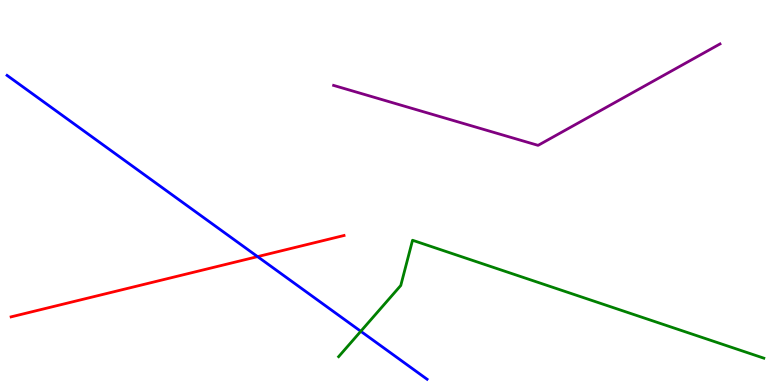[{'lines': ['blue', 'red'], 'intersections': [{'x': 3.32, 'y': 3.33}]}, {'lines': ['green', 'red'], 'intersections': []}, {'lines': ['purple', 'red'], 'intersections': []}, {'lines': ['blue', 'green'], 'intersections': [{'x': 4.66, 'y': 1.4}]}, {'lines': ['blue', 'purple'], 'intersections': []}, {'lines': ['green', 'purple'], 'intersections': []}]